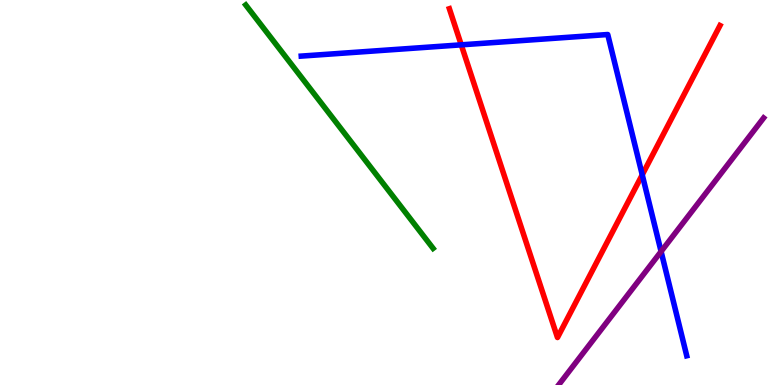[{'lines': ['blue', 'red'], 'intersections': [{'x': 5.95, 'y': 8.84}, {'x': 8.29, 'y': 5.46}]}, {'lines': ['green', 'red'], 'intersections': []}, {'lines': ['purple', 'red'], 'intersections': []}, {'lines': ['blue', 'green'], 'intersections': []}, {'lines': ['blue', 'purple'], 'intersections': [{'x': 8.53, 'y': 3.47}]}, {'lines': ['green', 'purple'], 'intersections': []}]